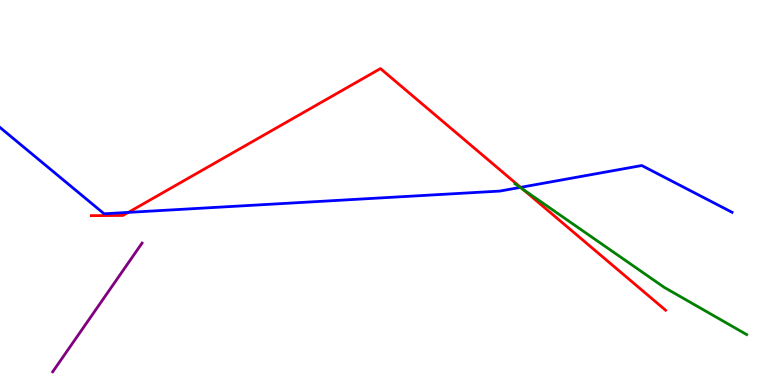[{'lines': ['blue', 'red'], 'intersections': [{'x': 1.66, 'y': 4.48}, {'x': 6.72, 'y': 5.13}]}, {'lines': ['green', 'red'], 'intersections': [{'x': 6.74, 'y': 5.09}]}, {'lines': ['purple', 'red'], 'intersections': []}, {'lines': ['blue', 'green'], 'intersections': [{'x': 6.71, 'y': 5.13}]}, {'lines': ['blue', 'purple'], 'intersections': []}, {'lines': ['green', 'purple'], 'intersections': []}]